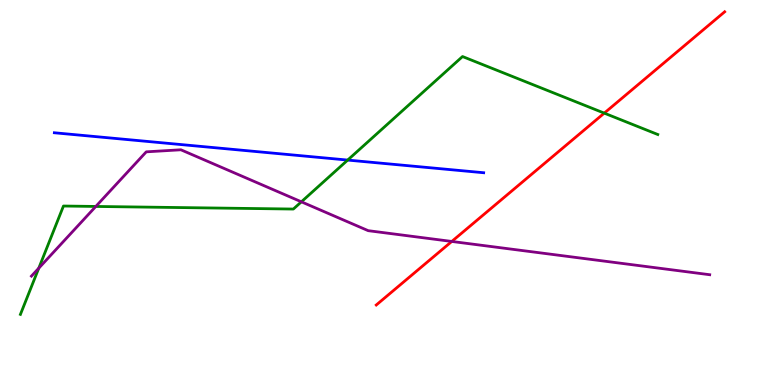[{'lines': ['blue', 'red'], 'intersections': []}, {'lines': ['green', 'red'], 'intersections': [{'x': 7.8, 'y': 7.06}]}, {'lines': ['purple', 'red'], 'intersections': [{'x': 5.83, 'y': 3.73}]}, {'lines': ['blue', 'green'], 'intersections': [{'x': 4.49, 'y': 5.84}]}, {'lines': ['blue', 'purple'], 'intersections': []}, {'lines': ['green', 'purple'], 'intersections': [{'x': 0.5, 'y': 3.03}, {'x': 1.24, 'y': 4.64}, {'x': 3.89, 'y': 4.76}]}]